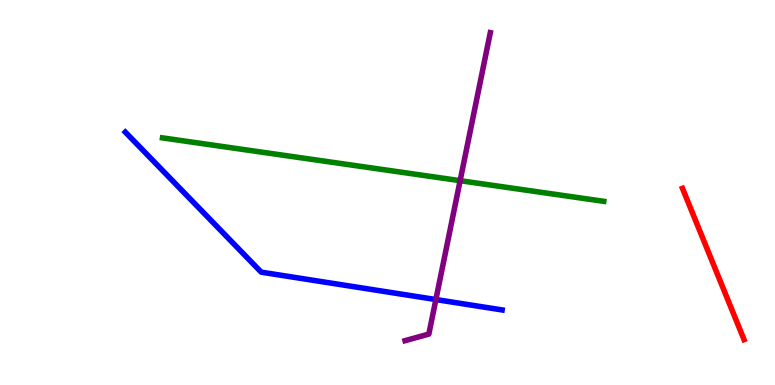[{'lines': ['blue', 'red'], 'intersections': []}, {'lines': ['green', 'red'], 'intersections': []}, {'lines': ['purple', 'red'], 'intersections': []}, {'lines': ['blue', 'green'], 'intersections': []}, {'lines': ['blue', 'purple'], 'intersections': [{'x': 5.62, 'y': 2.22}]}, {'lines': ['green', 'purple'], 'intersections': [{'x': 5.94, 'y': 5.31}]}]